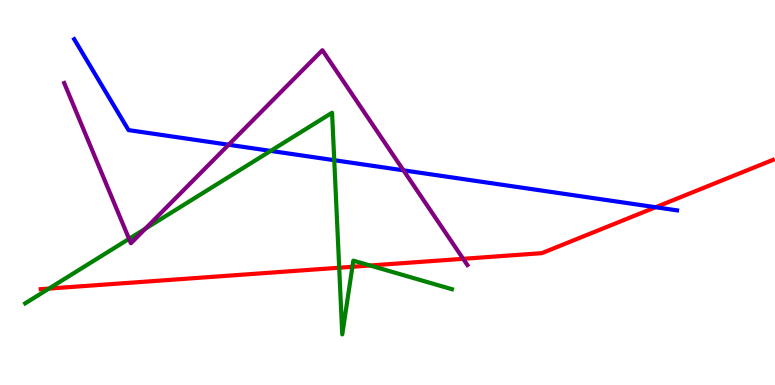[{'lines': ['blue', 'red'], 'intersections': [{'x': 8.46, 'y': 4.62}]}, {'lines': ['green', 'red'], 'intersections': [{'x': 0.632, 'y': 2.5}, {'x': 4.38, 'y': 3.05}, {'x': 4.55, 'y': 3.07}, {'x': 4.78, 'y': 3.1}]}, {'lines': ['purple', 'red'], 'intersections': [{'x': 5.98, 'y': 3.28}]}, {'lines': ['blue', 'green'], 'intersections': [{'x': 3.49, 'y': 6.08}, {'x': 4.31, 'y': 5.84}]}, {'lines': ['blue', 'purple'], 'intersections': [{'x': 2.95, 'y': 6.24}, {'x': 5.21, 'y': 5.58}]}, {'lines': ['green', 'purple'], 'intersections': [{'x': 1.67, 'y': 3.8}, {'x': 1.87, 'y': 4.06}]}]